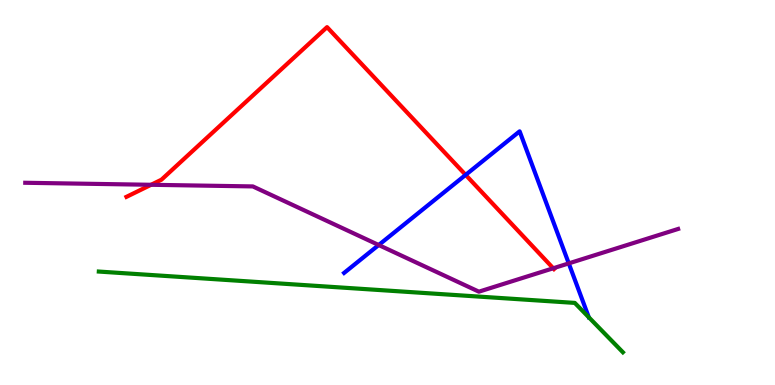[{'lines': ['blue', 'red'], 'intersections': [{'x': 6.01, 'y': 5.46}]}, {'lines': ['green', 'red'], 'intersections': []}, {'lines': ['purple', 'red'], 'intersections': [{'x': 1.95, 'y': 5.2}, {'x': 7.14, 'y': 3.03}]}, {'lines': ['blue', 'green'], 'intersections': []}, {'lines': ['blue', 'purple'], 'intersections': [{'x': 4.89, 'y': 3.64}, {'x': 7.34, 'y': 3.16}]}, {'lines': ['green', 'purple'], 'intersections': []}]